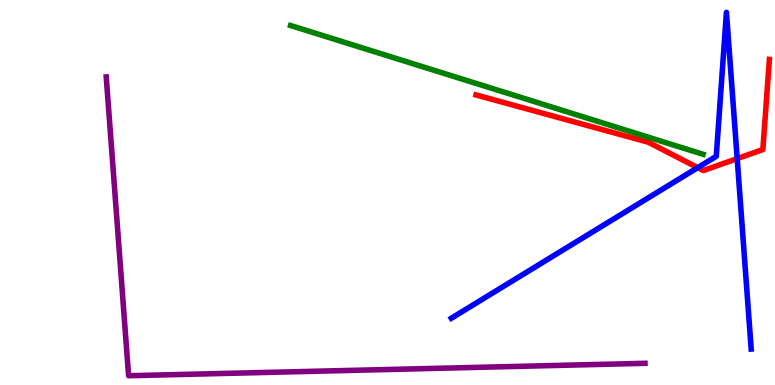[{'lines': ['blue', 'red'], 'intersections': [{'x': 9.0, 'y': 5.65}, {'x': 9.51, 'y': 5.88}]}, {'lines': ['green', 'red'], 'intersections': []}, {'lines': ['purple', 'red'], 'intersections': []}, {'lines': ['blue', 'green'], 'intersections': []}, {'lines': ['blue', 'purple'], 'intersections': []}, {'lines': ['green', 'purple'], 'intersections': []}]